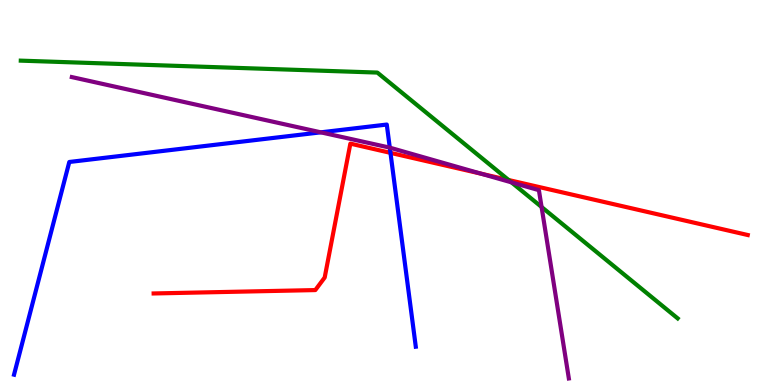[{'lines': ['blue', 'red'], 'intersections': [{'x': 5.04, 'y': 6.03}]}, {'lines': ['green', 'red'], 'intersections': [{'x': 6.56, 'y': 5.32}]}, {'lines': ['purple', 'red'], 'intersections': [{'x': 6.21, 'y': 5.49}]}, {'lines': ['blue', 'green'], 'intersections': []}, {'lines': ['blue', 'purple'], 'intersections': [{'x': 4.14, 'y': 6.56}, {'x': 5.03, 'y': 6.16}]}, {'lines': ['green', 'purple'], 'intersections': [{'x': 6.6, 'y': 5.26}, {'x': 6.99, 'y': 4.62}]}]